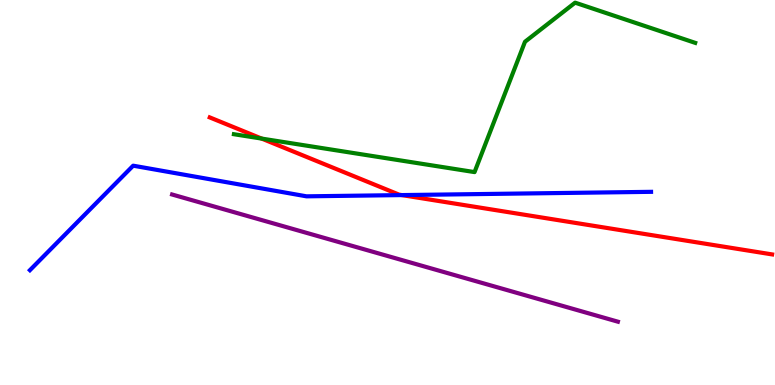[{'lines': ['blue', 'red'], 'intersections': [{'x': 5.18, 'y': 4.93}]}, {'lines': ['green', 'red'], 'intersections': [{'x': 3.38, 'y': 6.4}]}, {'lines': ['purple', 'red'], 'intersections': []}, {'lines': ['blue', 'green'], 'intersections': []}, {'lines': ['blue', 'purple'], 'intersections': []}, {'lines': ['green', 'purple'], 'intersections': []}]